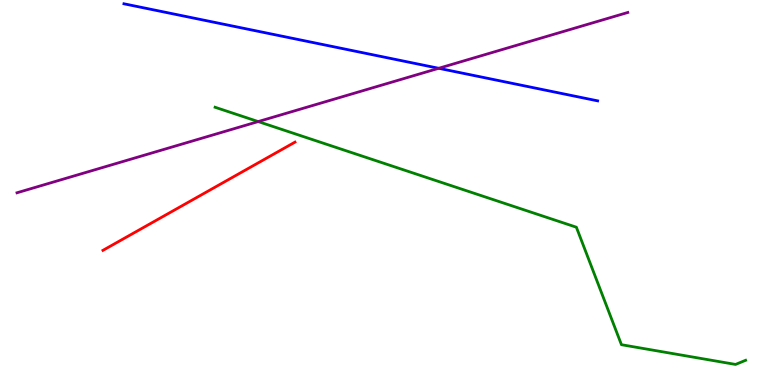[{'lines': ['blue', 'red'], 'intersections': []}, {'lines': ['green', 'red'], 'intersections': []}, {'lines': ['purple', 'red'], 'intersections': []}, {'lines': ['blue', 'green'], 'intersections': []}, {'lines': ['blue', 'purple'], 'intersections': [{'x': 5.66, 'y': 8.23}]}, {'lines': ['green', 'purple'], 'intersections': [{'x': 3.33, 'y': 6.84}]}]